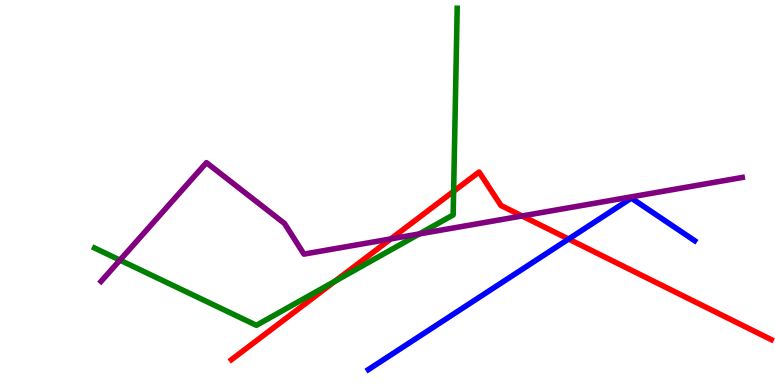[{'lines': ['blue', 'red'], 'intersections': [{'x': 7.34, 'y': 3.79}]}, {'lines': ['green', 'red'], 'intersections': [{'x': 4.32, 'y': 2.69}, {'x': 5.85, 'y': 5.03}]}, {'lines': ['purple', 'red'], 'intersections': [{'x': 5.04, 'y': 3.79}, {'x': 6.74, 'y': 4.39}]}, {'lines': ['blue', 'green'], 'intersections': []}, {'lines': ['blue', 'purple'], 'intersections': []}, {'lines': ['green', 'purple'], 'intersections': [{'x': 1.55, 'y': 3.24}, {'x': 5.41, 'y': 3.92}]}]